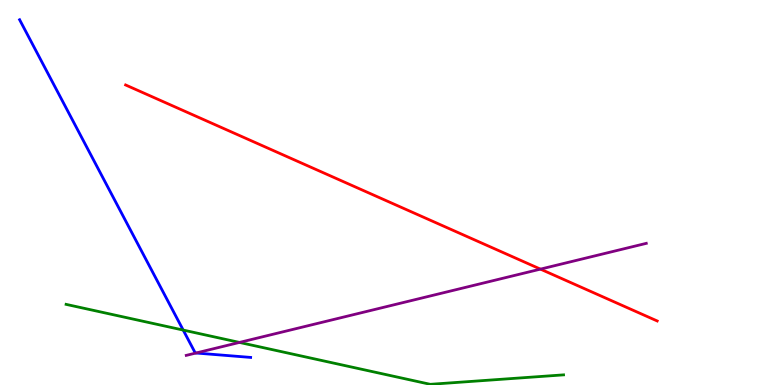[{'lines': ['blue', 'red'], 'intersections': []}, {'lines': ['green', 'red'], 'intersections': []}, {'lines': ['purple', 'red'], 'intersections': [{'x': 6.97, 'y': 3.01}]}, {'lines': ['blue', 'green'], 'intersections': [{'x': 2.36, 'y': 1.43}]}, {'lines': ['blue', 'purple'], 'intersections': [{'x': 2.53, 'y': 0.831}]}, {'lines': ['green', 'purple'], 'intersections': [{'x': 3.09, 'y': 1.11}]}]